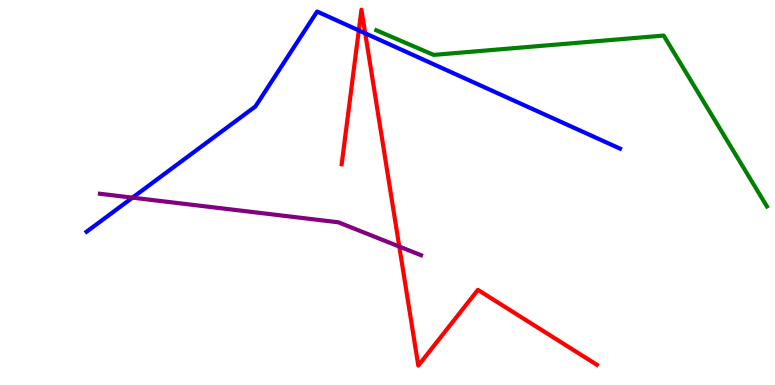[{'lines': ['blue', 'red'], 'intersections': [{'x': 4.63, 'y': 9.21}, {'x': 4.71, 'y': 9.13}]}, {'lines': ['green', 'red'], 'intersections': []}, {'lines': ['purple', 'red'], 'intersections': [{'x': 5.15, 'y': 3.6}]}, {'lines': ['blue', 'green'], 'intersections': []}, {'lines': ['blue', 'purple'], 'intersections': [{'x': 1.71, 'y': 4.87}]}, {'lines': ['green', 'purple'], 'intersections': []}]